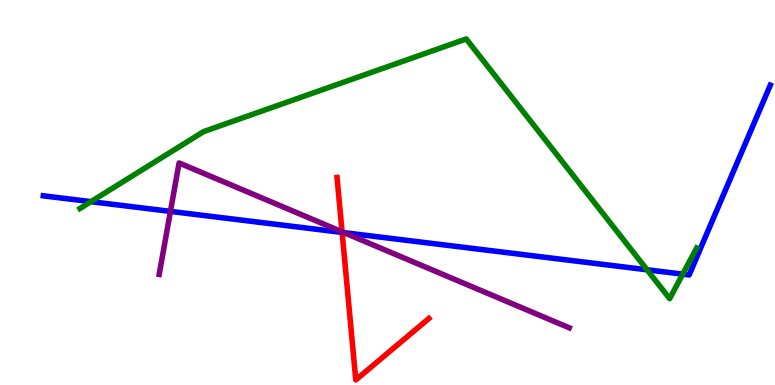[{'lines': ['blue', 'red'], 'intersections': [{'x': 4.41, 'y': 3.96}]}, {'lines': ['green', 'red'], 'intersections': []}, {'lines': ['purple', 'red'], 'intersections': [{'x': 4.41, 'y': 3.98}]}, {'lines': ['blue', 'green'], 'intersections': [{'x': 1.17, 'y': 4.76}, {'x': 8.35, 'y': 2.99}, {'x': 8.81, 'y': 2.88}]}, {'lines': ['blue', 'purple'], 'intersections': [{'x': 2.2, 'y': 4.51}, {'x': 4.44, 'y': 3.96}]}, {'lines': ['green', 'purple'], 'intersections': []}]